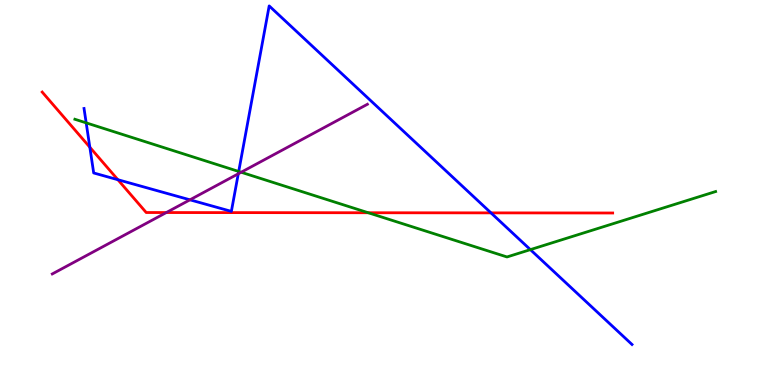[{'lines': ['blue', 'red'], 'intersections': [{'x': 1.16, 'y': 6.18}, {'x': 1.52, 'y': 5.33}, {'x': 6.34, 'y': 4.47}]}, {'lines': ['green', 'red'], 'intersections': [{'x': 4.75, 'y': 4.47}]}, {'lines': ['purple', 'red'], 'intersections': [{'x': 2.15, 'y': 4.48}]}, {'lines': ['blue', 'green'], 'intersections': [{'x': 1.11, 'y': 6.81}, {'x': 3.08, 'y': 5.55}, {'x': 6.84, 'y': 3.52}]}, {'lines': ['blue', 'purple'], 'intersections': [{'x': 2.45, 'y': 4.81}, {'x': 3.07, 'y': 5.49}]}, {'lines': ['green', 'purple'], 'intersections': [{'x': 3.11, 'y': 5.53}]}]